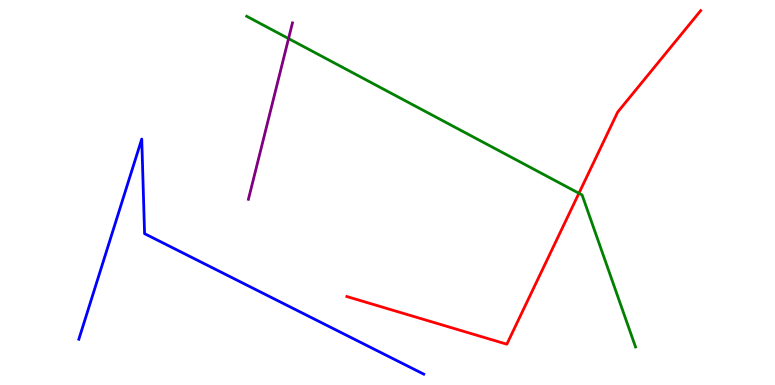[{'lines': ['blue', 'red'], 'intersections': []}, {'lines': ['green', 'red'], 'intersections': [{'x': 7.47, 'y': 4.98}]}, {'lines': ['purple', 'red'], 'intersections': []}, {'lines': ['blue', 'green'], 'intersections': []}, {'lines': ['blue', 'purple'], 'intersections': []}, {'lines': ['green', 'purple'], 'intersections': [{'x': 3.72, 'y': 9.0}]}]